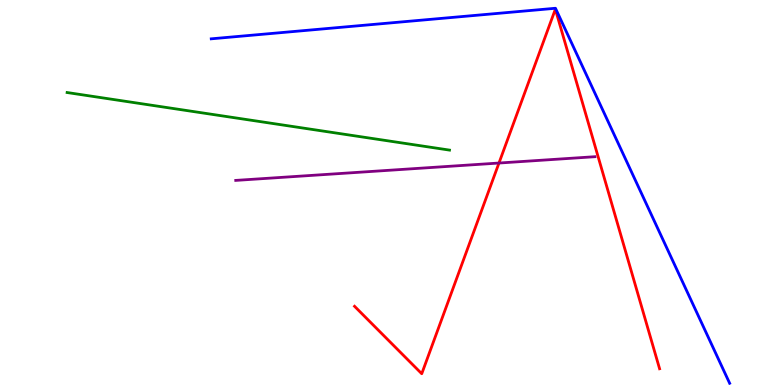[{'lines': ['blue', 'red'], 'intersections': []}, {'lines': ['green', 'red'], 'intersections': []}, {'lines': ['purple', 'red'], 'intersections': [{'x': 6.44, 'y': 5.77}]}, {'lines': ['blue', 'green'], 'intersections': []}, {'lines': ['blue', 'purple'], 'intersections': []}, {'lines': ['green', 'purple'], 'intersections': []}]